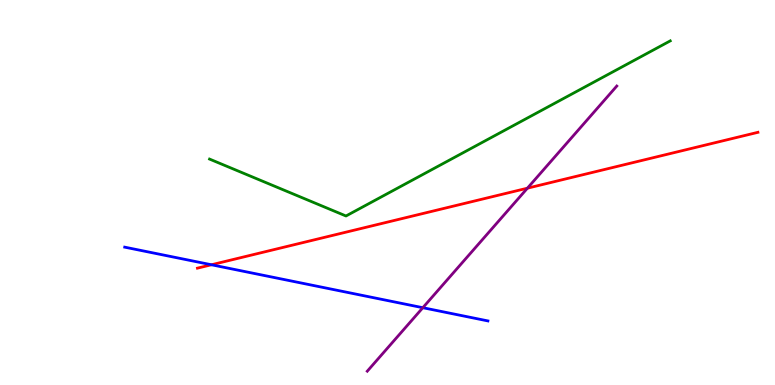[{'lines': ['blue', 'red'], 'intersections': [{'x': 2.73, 'y': 3.12}]}, {'lines': ['green', 'red'], 'intersections': []}, {'lines': ['purple', 'red'], 'intersections': [{'x': 6.81, 'y': 5.11}]}, {'lines': ['blue', 'green'], 'intersections': []}, {'lines': ['blue', 'purple'], 'intersections': [{'x': 5.46, 'y': 2.01}]}, {'lines': ['green', 'purple'], 'intersections': []}]